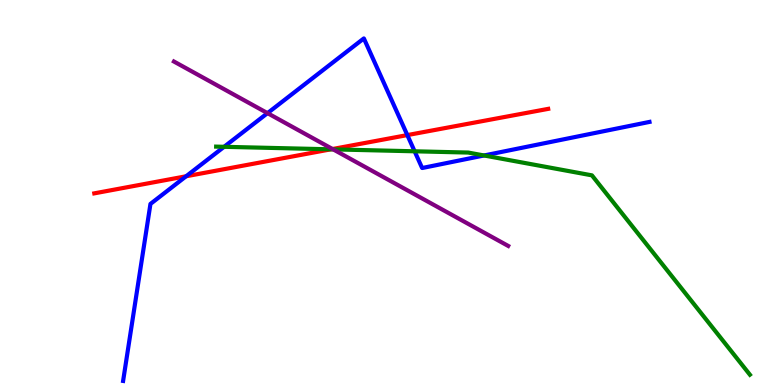[{'lines': ['blue', 'red'], 'intersections': [{'x': 2.4, 'y': 5.42}, {'x': 5.26, 'y': 6.49}]}, {'lines': ['green', 'red'], 'intersections': [{'x': 4.27, 'y': 6.12}]}, {'lines': ['purple', 'red'], 'intersections': [{'x': 4.29, 'y': 6.13}]}, {'lines': ['blue', 'green'], 'intersections': [{'x': 2.89, 'y': 6.19}, {'x': 5.35, 'y': 6.07}, {'x': 6.25, 'y': 5.96}]}, {'lines': ['blue', 'purple'], 'intersections': [{'x': 3.45, 'y': 7.06}]}, {'lines': ['green', 'purple'], 'intersections': [{'x': 4.3, 'y': 6.12}]}]